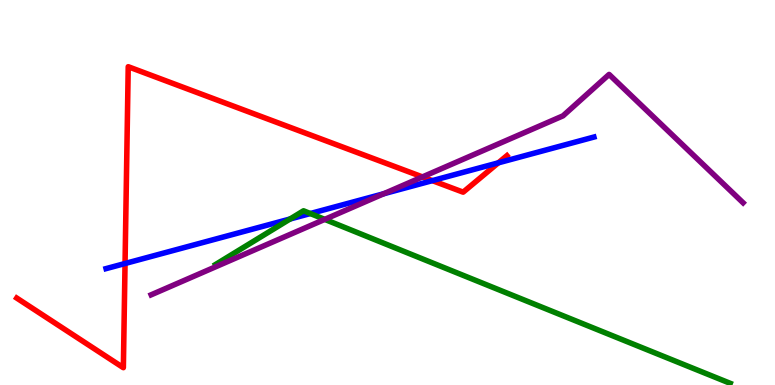[{'lines': ['blue', 'red'], 'intersections': [{'x': 1.61, 'y': 3.16}, {'x': 5.58, 'y': 5.31}, {'x': 6.43, 'y': 5.77}]}, {'lines': ['green', 'red'], 'intersections': []}, {'lines': ['purple', 'red'], 'intersections': [{'x': 5.45, 'y': 5.4}]}, {'lines': ['blue', 'green'], 'intersections': [{'x': 3.74, 'y': 4.31}, {'x': 4.0, 'y': 4.45}]}, {'lines': ['blue', 'purple'], 'intersections': [{'x': 4.95, 'y': 4.97}]}, {'lines': ['green', 'purple'], 'intersections': [{'x': 4.19, 'y': 4.3}]}]